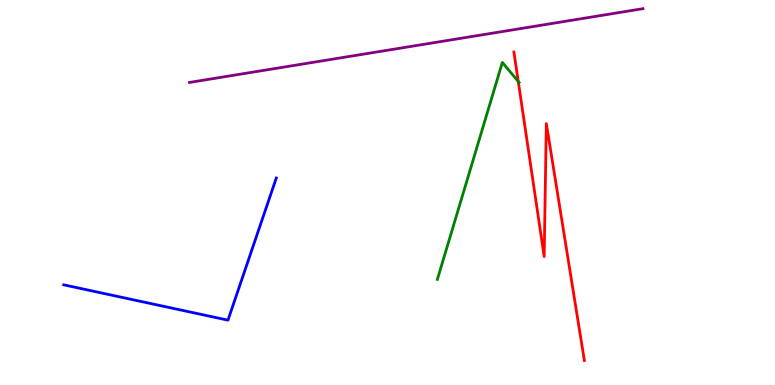[{'lines': ['blue', 'red'], 'intersections': []}, {'lines': ['green', 'red'], 'intersections': [{'x': 6.69, 'y': 7.88}]}, {'lines': ['purple', 'red'], 'intersections': []}, {'lines': ['blue', 'green'], 'intersections': []}, {'lines': ['blue', 'purple'], 'intersections': []}, {'lines': ['green', 'purple'], 'intersections': []}]